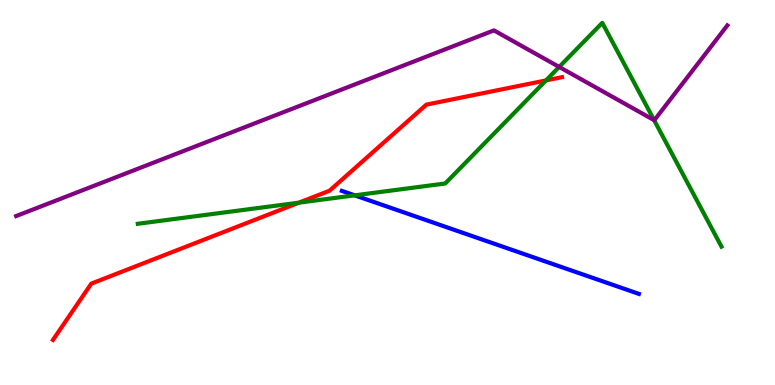[{'lines': ['blue', 'red'], 'intersections': []}, {'lines': ['green', 'red'], 'intersections': [{'x': 3.86, 'y': 4.74}, {'x': 7.05, 'y': 7.91}]}, {'lines': ['purple', 'red'], 'intersections': []}, {'lines': ['blue', 'green'], 'intersections': [{'x': 4.58, 'y': 4.93}]}, {'lines': ['blue', 'purple'], 'intersections': []}, {'lines': ['green', 'purple'], 'intersections': [{'x': 7.22, 'y': 8.26}, {'x': 8.44, 'y': 6.88}]}]